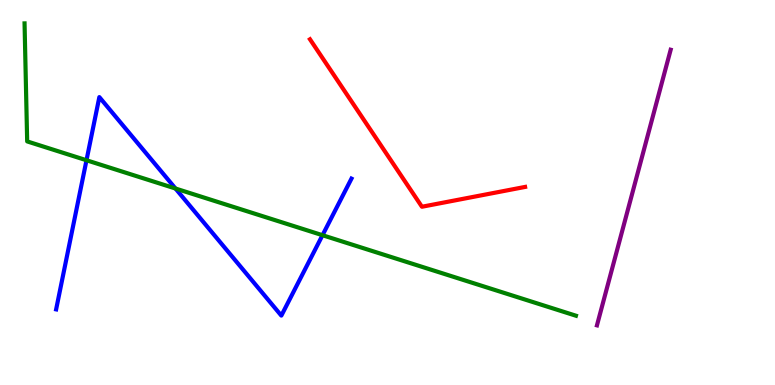[{'lines': ['blue', 'red'], 'intersections': []}, {'lines': ['green', 'red'], 'intersections': []}, {'lines': ['purple', 'red'], 'intersections': []}, {'lines': ['blue', 'green'], 'intersections': [{'x': 1.12, 'y': 5.84}, {'x': 2.26, 'y': 5.1}, {'x': 4.16, 'y': 3.89}]}, {'lines': ['blue', 'purple'], 'intersections': []}, {'lines': ['green', 'purple'], 'intersections': []}]